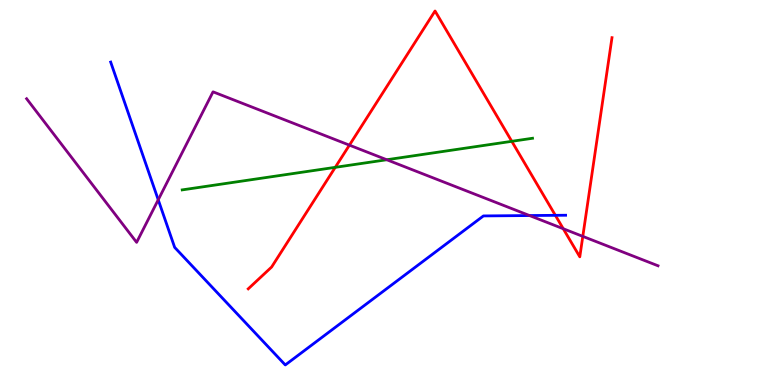[{'lines': ['blue', 'red'], 'intersections': [{'x': 7.17, 'y': 4.41}]}, {'lines': ['green', 'red'], 'intersections': [{'x': 4.33, 'y': 5.65}, {'x': 6.6, 'y': 6.33}]}, {'lines': ['purple', 'red'], 'intersections': [{'x': 4.51, 'y': 6.23}, {'x': 7.27, 'y': 4.06}, {'x': 7.52, 'y': 3.86}]}, {'lines': ['blue', 'green'], 'intersections': []}, {'lines': ['blue', 'purple'], 'intersections': [{'x': 2.04, 'y': 4.81}, {'x': 6.83, 'y': 4.4}]}, {'lines': ['green', 'purple'], 'intersections': [{'x': 4.99, 'y': 5.85}]}]